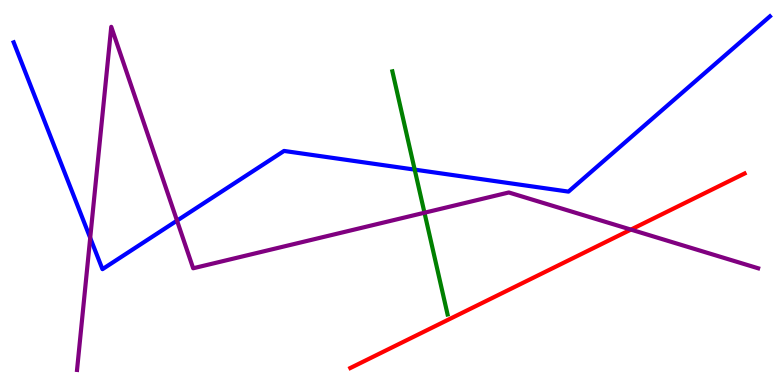[{'lines': ['blue', 'red'], 'intersections': []}, {'lines': ['green', 'red'], 'intersections': []}, {'lines': ['purple', 'red'], 'intersections': [{'x': 8.14, 'y': 4.04}]}, {'lines': ['blue', 'green'], 'intersections': [{'x': 5.35, 'y': 5.59}]}, {'lines': ['blue', 'purple'], 'intersections': [{'x': 1.16, 'y': 3.82}, {'x': 2.28, 'y': 4.27}]}, {'lines': ['green', 'purple'], 'intersections': [{'x': 5.48, 'y': 4.47}]}]